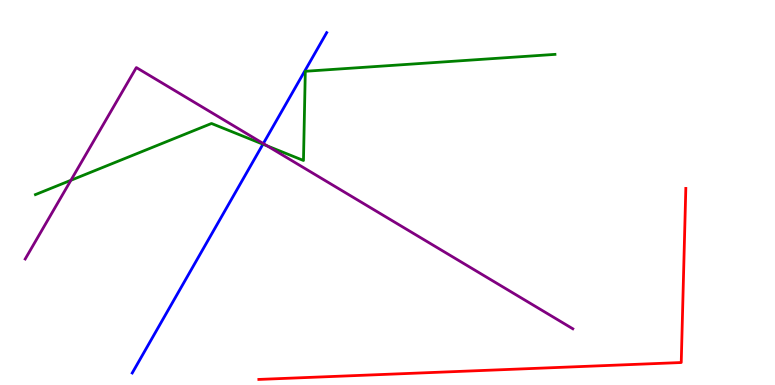[{'lines': ['blue', 'red'], 'intersections': []}, {'lines': ['green', 'red'], 'intersections': []}, {'lines': ['purple', 'red'], 'intersections': []}, {'lines': ['blue', 'green'], 'intersections': [{'x': 3.39, 'y': 6.25}]}, {'lines': ['blue', 'purple'], 'intersections': [{'x': 3.4, 'y': 6.27}]}, {'lines': ['green', 'purple'], 'intersections': [{'x': 0.915, 'y': 5.32}, {'x': 3.45, 'y': 6.21}]}]